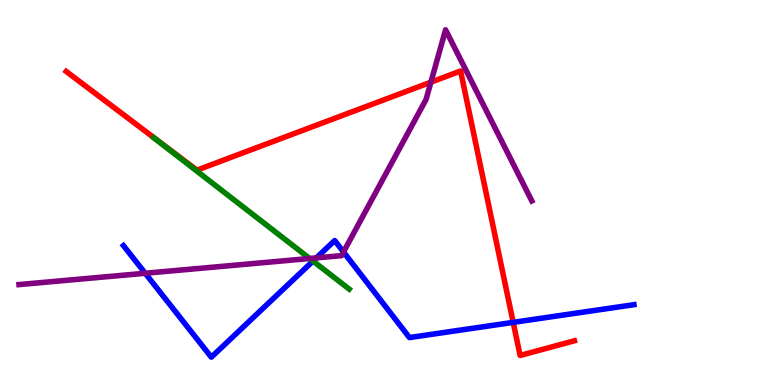[{'lines': ['blue', 'red'], 'intersections': [{'x': 6.62, 'y': 1.63}]}, {'lines': ['green', 'red'], 'intersections': []}, {'lines': ['purple', 'red'], 'intersections': [{'x': 5.56, 'y': 7.87}]}, {'lines': ['blue', 'green'], 'intersections': [{'x': 4.04, 'y': 3.22}]}, {'lines': ['blue', 'purple'], 'intersections': [{'x': 1.87, 'y': 2.9}, {'x': 4.08, 'y': 3.3}, {'x': 4.43, 'y': 3.45}]}, {'lines': ['green', 'purple'], 'intersections': [{'x': 4.0, 'y': 3.29}]}]